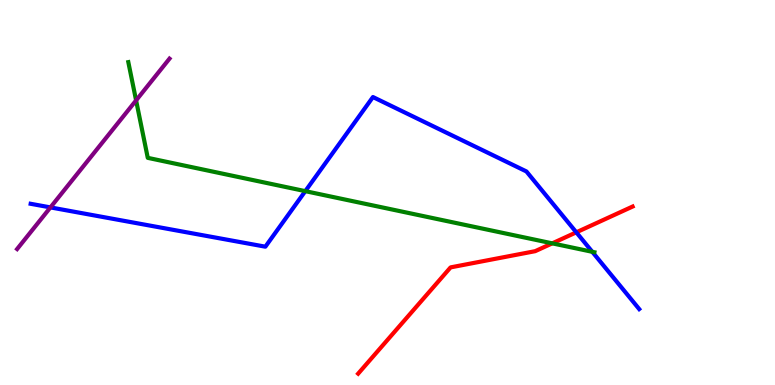[{'lines': ['blue', 'red'], 'intersections': [{'x': 7.44, 'y': 3.97}]}, {'lines': ['green', 'red'], 'intersections': [{'x': 7.13, 'y': 3.68}]}, {'lines': ['purple', 'red'], 'intersections': []}, {'lines': ['blue', 'green'], 'intersections': [{'x': 3.94, 'y': 5.04}, {'x': 7.64, 'y': 3.46}]}, {'lines': ['blue', 'purple'], 'intersections': [{'x': 0.651, 'y': 4.61}]}, {'lines': ['green', 'purple'], 'intersections': [{'x': 1.76, 'y': 7.39}]}]